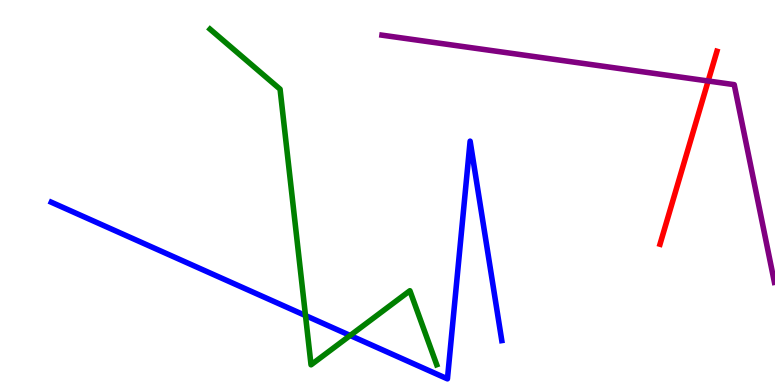[{'lines': ['blue', 'red'], 'intersections': []}, {'lines': ['green', 'red'], 'intersections': []}, {'lines': ['purple', 'red'], 'intersections': [{'x': 9.14, 'y': 7.9}]}, {'lines': ['blue', 'green'], 'intersections': [{'x': 3.94, 'y': 1.8}, {'x': 4.52, 'y': 1.29}]}, {'lines': ['blue', 'purple'], 'intersections': []}, {'lines': ['green', 'purple'], 'intersections': []}]